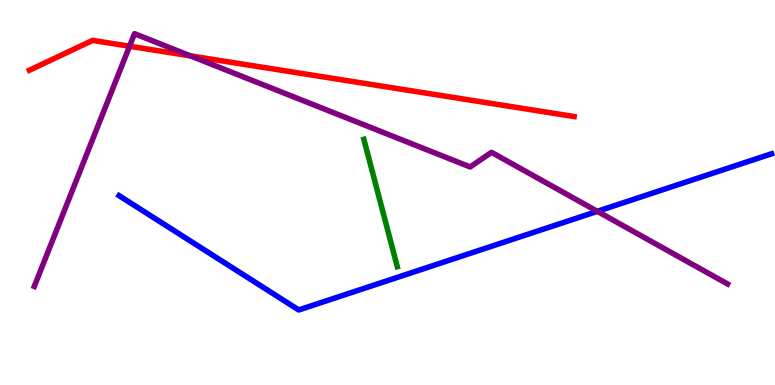[{'lines': ['blue', 'red'], 'intersections': []}, {'lines': ['green', 'red'], 'intersections': []}, {'lines': ['purple', 'red'], 'intersections': [{'x': 1.67, 'y': 8.8}, {'x': 2.46, 'y': 8.55}]}, {'lines': ['blue', 'green'], 'intersections': []}, {'lines': ['blue', 'purple'], 'intersections': [{'x': 7.71, 'y': 4.51}]}, {'lines': ['green', 'purple'], 'intersections': []}]